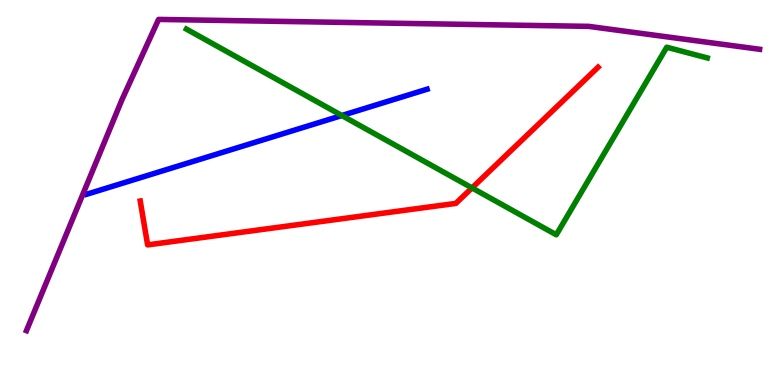[{'lines': ['blue', 'red'], 'intersections': []}, {'lines': ['green', 'red'], 'intersections': [{'x': 6.09, 'y': 5.12}]}, {'lines': ['purple', 'red'], 'intersections': []}, {'lines': ['blue', 'green'], 'intersections': [{'x': 4.41, 'y': 7.0}]}, {'lines': ['blue', 'purple'], 'intersections': []}, {'lines': ['green', 'purple'], 'intersections': []}]